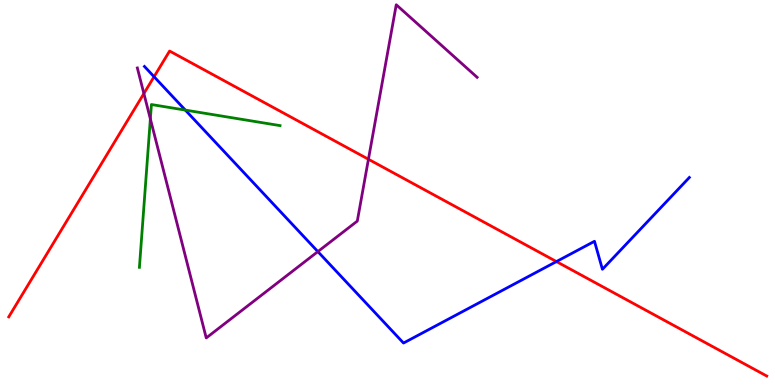[{'lines': ['blue', 'red'], 'intersections': [{'x': 1.99, 'y': 8.01}, {'x': 7.18, 'y': 3.21}]}, {'lines': ['green', 'red'], 'intersections': []}, {'lines': ['purple', 'red'], 'intersections': [{'x': 1.86, 'y': 7.57}, {'x': 4.75, 'y': 5.86}]}, {'lines': ['blue', 'green'], 'intersections': [{'x': 2.39, 'y': 7.14}]}, {'lines': ['blue', 'purple'], 'intersections': [{'x': 4.1, 'y': 3.47}]}, {'lines': ['green', 'purple'], 'intersections': [{'x': 1.94, 'y': 6.91}]}]